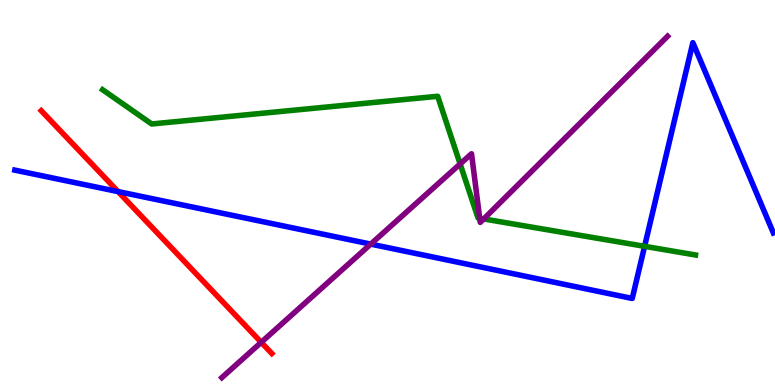[{'lines': ['blue', 'red'], 'intersections': [{'x': 1.52, 'y': 5.02}]}, {'lines': ['green', 'red'], 'intersections': []}, {'lines': ['purple', 'red'], 'intersections': [{'x': 3.37, 'y': 1.11}]}, {'lines': ['blue', 'green'], 'intersections': [{'x': 8.32, 'y': 3.6}]}, {'lines': ['blue', 'purple'], 'intersections': [{'x': 4.78, 'y': 3.66}]}, {'lines': ['green', 'purple'], 'intersections': [{'x': 5.94, 'y': 5.74}, {'x': 6.19, 'y': 4.33}, {'x': 6.24, 'y': 4.31}]}]